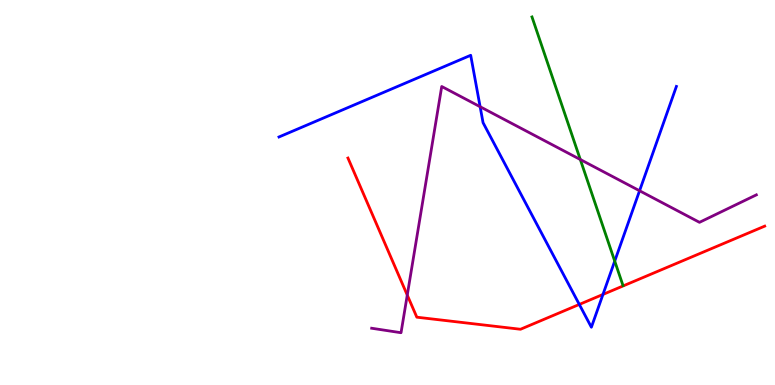[{'lines': ['blue', 'red'], 'intersections': [{'x': 7.47, 'y': 2.09}, {'x': 7.78, 'y': 2.35}]}, {'lines': ['green', 'red'], 'intersections': []}, {'lines': ['purple', 'red'], 'intersections': [{'x': 5.25, 'y': 2.34}]}, {'lines': ['blue', 'green'], 'intersections': [{'x': 7.93, 'y': 3.22}]}, {'lines': ['blue', 'purple'], 'intersections': [{'x': 6.2, 'y': 7.23}, {'x': 8.25, 'y': 5.05}]}, {'lines': ['green', 'purple'], 'intersections': [{'x': 7.49, 'y': 5.86}]}]